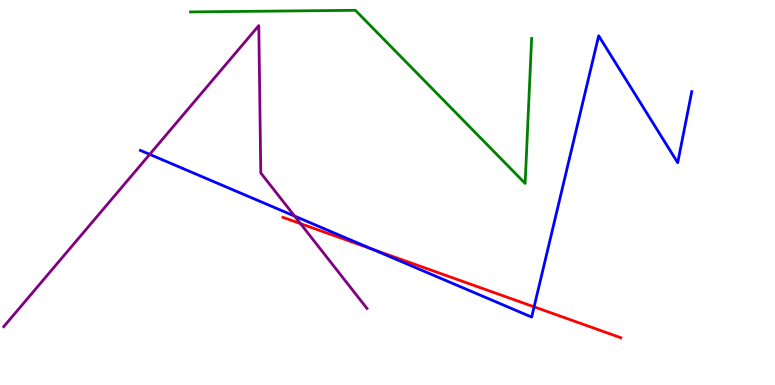[{'lines': ['blue', 'red'], 'intersections': [{'x': 4.81, 'y': 3.53}, {'x': 6.89, 'y': 2.03}]}, {'lines': ['green', 'red'], 'intersections': []}, {'lines': ['purple', 'red'], 'intersections': [{'x': 3.88, 'y': 4.19}]}, {'lines': ['blue', 'green'], 'intersections': []}, {'lines': ['blue', 'purple'], 'intersections': [{'x': 1.93, 'y': 5.99}, {'x': 3.8, 'y': 4.39}]}, {'lines': ['green', 'purple'], 'intersections': []}]